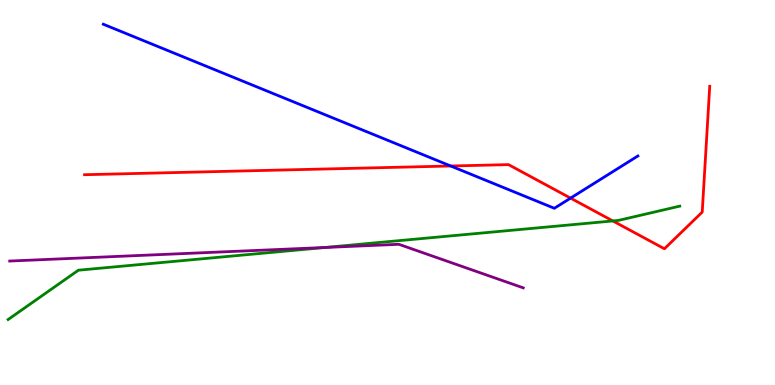[{'lines': ['blue', 'red'], 'intersections': [{'x': 5.82, 'y': 5.69}, {'x': 7.36, 'y': 4.85}]}, {'lines': ['green', 'red'], 'intersections': [{'x': 7.91, 'y': 4.26}]}, {'lines': ['purple', 'red'], 'intersections': []}, {'lines': ['blue', 'green'], 'intersections': []}, {'lines': ['blue', 'purple'], 'intersections': []}, {'lines': ['green', 'purple'], 'intersections': [{'x': 4.19, 'y': 3.57}]}]